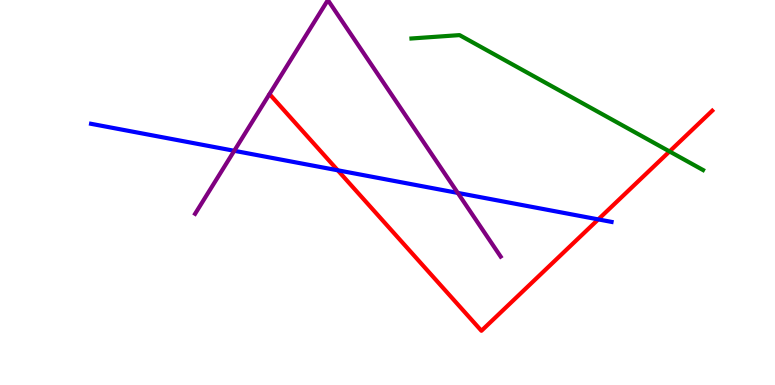[{'lines': ['blue', 'red'], 'intersections': [{'x': 4.36, 'y': 5.58}, {'x': 7.72, 'y': 4.3}]}, {'lines': ['green', 'red'], 'intersections': [{'x': 8.64, 'y': 6.07}]}, {'lines': ['purple', 'red'], 'intersections': []}, {'lines': ['blue', 'green'], 'intersections': []}, {'lines': ['blue', 'purple'], 'intersections': [{'x': 3.02, 'y': 6.08}, {'x': 5.91, 'y': 4.99}]}, {'lines': ['green', 'purple'], 'intersections': []}]